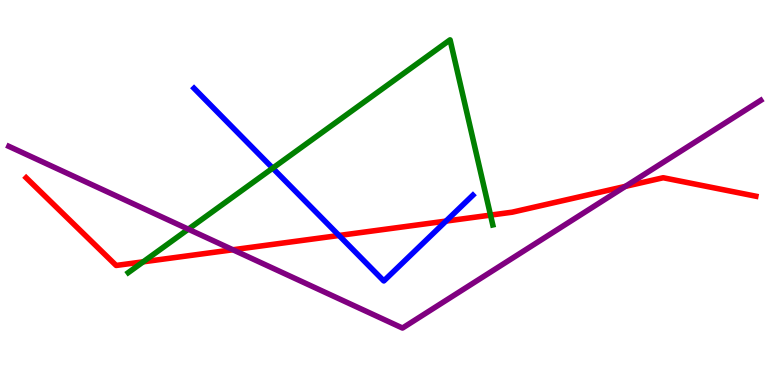[{'lines': ['blue', 'red'], 'intersections': [{'x': 4.37, 'y': 3.88}, {'x': 5.75, 'y': 4.26}]}, {'lines': ['green', 'red'], 'intersections': [{'x': 1.85, 'y': 3.2}, {'x': 6.33, 'y': 4.41}]}, {'lines': ['purple', 'red'], 'intersections': [{'x': 3.0, 'y': 3.51}, {'x': 8.07, 'y': 5.16}]}, {'lines': ['blue', 'green'], 'intersections': [{'x': 3.52, 'y': 5.63}]}, {'lines': ['blue', 'purple'], 'intersections': []}, {'lines': ['green', 'purple'], 'intersections': [{'x': 2.43, 'y': 4.05}]}]